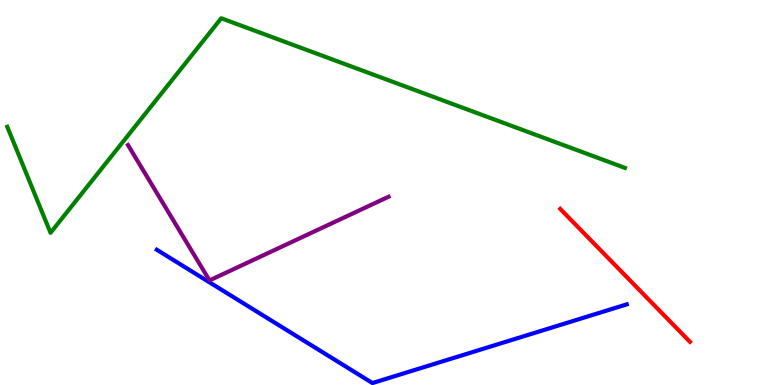[{'lines': ['blue', 'red'], 'intersections': []}, {'lines': ['green', 'red'], 'intersections': []}, {'lines': ['purple', 'red'], 'intersections': []}, {'lines': ['blue', 'green'], 'intersections': []}, {'lines': ['blue', 'purple'], 'intersections': []}, {'lines': ['green', 'purple'], 'intersections': []}]